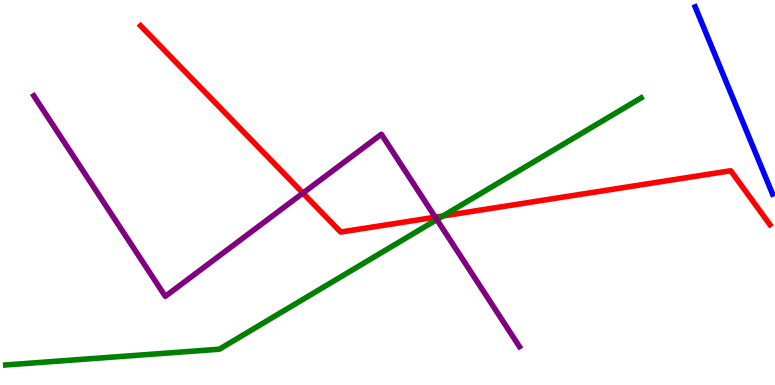[{'lines': ['blue', 'red'], 'intersections': []}, {'lines': ['green', 'red'], 'intersections': [{'x': 5.72, 'y': 4.39}]}, {'lines': ['purple', 'red'], 'intersections': [{'x': 3.91, 'y': 4.98}, {'x': 5.62, 'y': 4.36}]}, {'lines': ['blue', 'green'], 'intersections': []}, {'lines': ['blue', 'purple'], 'intersections': []}, {'lines': ['green', 'purple'], 'intersections': [{'x': 5.64, 'y': 4.3}]}]